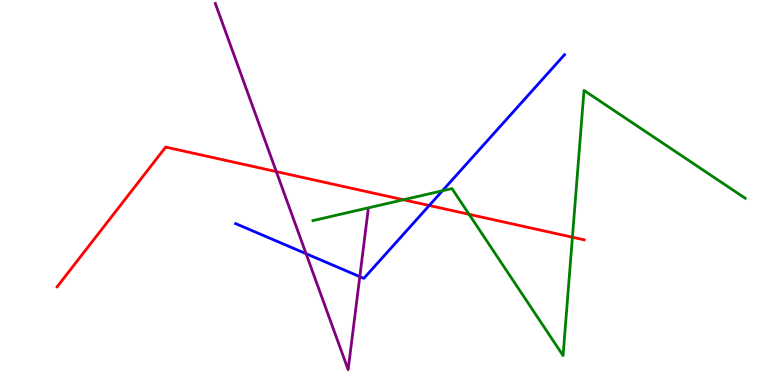[{'lines': ['blue', 'red'], 'intersections': [{'x': 5.54, 'y': 4.66}]}, {'lines': ['green', 'red'], 'intersections': [{'x': 5.21, 'y': 4.81}, {'x': 6.05, 'y': 4.43}, {'x': 7.39, 'y': 3.84}]}, {'lines': ['purple', 'red'], 'intersections': [{'x': 3.57, 'y': 5.54}]}, {'lines': ['blue', 'green'], 'intersections': [{'x': 5.71, 'y': 5.04}]}, {'lines': ['blue', 'purple'], 'intersections': [{'x': 3.95, 'y': 3.41}, {'x': 4.64, 'y': 2.81}]}, {'lines': ['green', 'purple'], 'intersections': []}]